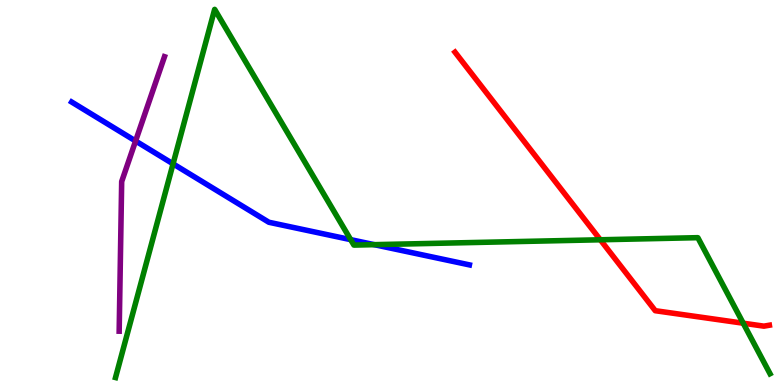[{'lines': ['blue', 'red'], 'intersections': []}, {'lines': ['green', 'red'], 'intersections': [{'x': 7.75, 'y': 3.77}, {'x': 9.59, 'y': 1.6}]}, {'lines': ['purple', 'red'], 'intersections': []}, {'lines': ['blue', 'green'], 'intersections': [{'x': 2.23, 'y': 5.74}, {'x': 4.52, 'y': 3.78}, {'x': 4.83, 'y': 3.65}]}, {'lines': ['blue', 'purple'], 'intersections': [{'x': 1.75, 'y': 6.34}]}, {'lines': ['green', 'purple'], 'intersections': []}]